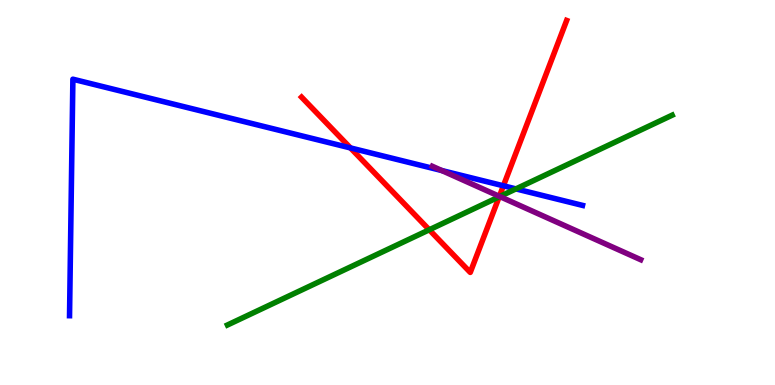[{'lines': ['blue', 'red'], 'intersections': [{'x': 4.52, 'y': 6.16}, {'x': 6.5, 'y': 5.17}]}, {'lines': ['green', 'red'], 'intersections': [{'x': 5.54, 'y': 4.03}, {'x': 6.44, 'y': 4.89}]}, {'lines': ['purple', 'red'], 'intersections': [{'x': 6.44, 'y': 4.9}]}, {'lines': ['blue', 'green'], 'intersections': [{'x': 6.66, 'y': 5.09}]}, {'lines': ['blue', 'purple'], 'intersections': [{'x': 5.7, 'y': 5.57}]}, {'lines': ['green', 'purple'], 'intersections': [{'x': 6.45, 'y': 4.9}]}]